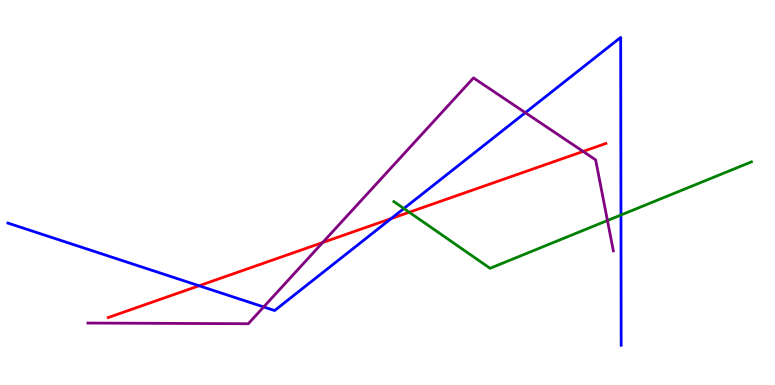[{'lines': ['blue', 'red'], 'intersections': [{'x': 2.57, 'y': 2.58}, {'x': 5.05, 'y': 4.32}]}, {'lines': ['green', 'red'], 'intersections': [{'x': 5.28, 'y': 4.49}]}, {'lines': ['purple', 'red'], 'intersections': [{'x': 4.16, 'y': 3.7}, {'x': 7.52, 'y': 6.07}]}, {'lines': ['blue', 'green'], 'intersections': [{'x': 5.21, 'y': 4.58}, {'x': 8.01, 'y': 4.42}]}, {'lines': ['blue', 'purple'], 'intersections': [{'x': 3.4, 'y': 2.03}, {'x': 6.78, 'y': 7.07}]}, {'lines': ['green', 'purple'], 'intersections': [{'x': 7.84, 'y': 4.27}]}]